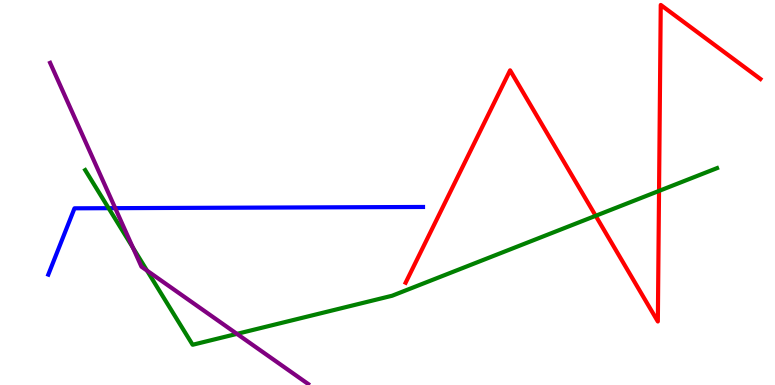[{'lines': ['blue', 'red'], 'intersections': []}, {'lines': ['green', 'red'], 'intersections': [{'x': 7.69, 'y': 4.39}, {'x': 8.5, 'y': 5.04}]}, {'lines': ['purple', 'red'], 'intersections': []}, {'lines': ['blue', 'green'], 'intersections': [{'x': 1.4, 'y': 4.59}]}, {'lines': ['blue', 'purple'], 'intersections': [{'x': 1.49, 'y': 4.59}]}, {'lines': ['green', 'purple'], 'intersections': [{'x': 1.72, 'y': 3.56}, {'x': 1.9, 'y': 2.97}, {'x': 3.06, 'y': 1.33}]}]